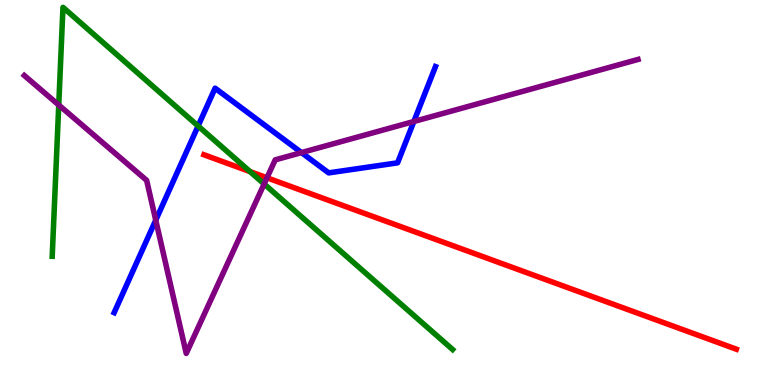[{'lines': ['blue', 'red'], 'intersections': []}, {'lines': ['green', 'red'], 'intersections': [{'x': 3.23, 'y': 5.54}]}, {'lines': ['purple', 'red'], 'intersections': [{'x': 3.44, 'y': 5.38}]}, {'lines': ['blue', 'green'], 'intersections': [{'x': 2.56, 'y': 6.73}]}, {'lines': ['blue', 'purple'], 'intersections': [{'x': 2.01, 'y': 4.28}, {'x': 3.89, 'y': 6.04}, {'x': 5.34, 'y': 6.84}]}, {'lines': ['green', 'purple'], 'intersections': [{'x': 0.758, 'y': 7.27}, {'x': 3.41, 'y': 5.22}]}]